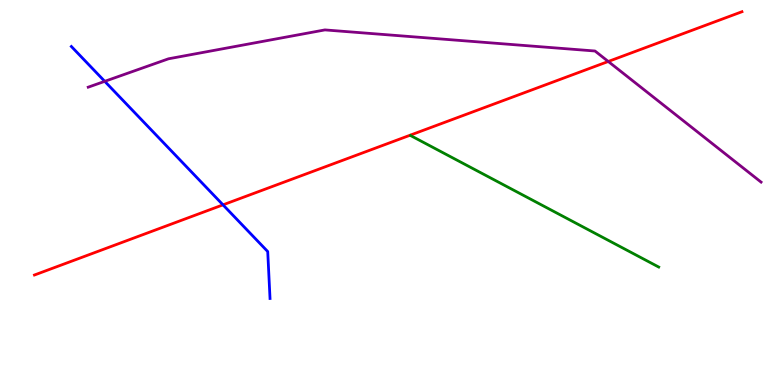[{'lines': ['blue', 'red'], 'intersections': [{'x': 2.88, 'y': 4.68}]}, {'lines': ['green', 'red'], 'intersections': []}, {'lines': ['purple', 'red'], 'intersections': [{'x': 7.85, 'y': 8.4}]}, {'lines': ['blue', 'green'], 'intersections': []}, {'lines': ['blue', 'purple'], 'intersections': [{'x': 1.35, 'y': 7.89}]}, {'lines': ['green', 'purple'], 'intersections': []}]